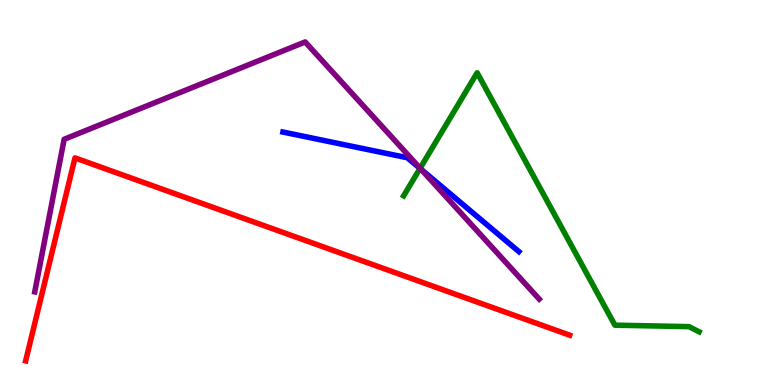[{'lines': ['blue', 'red'], 'intersections': []}, {'lines': ['green', 'red'], 'intersections': []}, {'lines': ['purple', 'red'], 'intersections': []}, {'lines': ['blue', 'green'], 'intersections': [{'x': 5.42, 'y': 5.63}]}, {'lines': ['blue', 'purple'], 'intersections': [{'x': 5.43, 'y': 5.6}]}, {'lines': ['green', 'purple'], 'intersections': [{'x': 5.42, 'y': 5.63}]}]